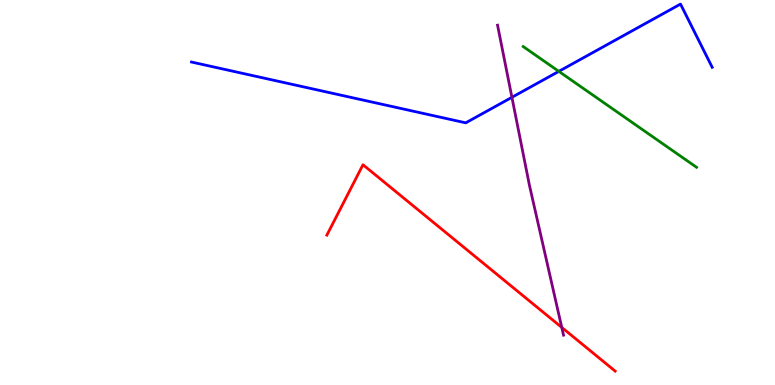[{'lines': ['blue', 'red'], 'intersections': []}, {'lines': ['green', 'red'], 'intersections': []}, {'lines': ['purple', 'red'], 'intersections': [{'x': 7.25, 'y': 1.5}]}, {'lines': ['blue', 'green'], 'intersections': [{'x': 7.21, 'y': 8.15}]}, {'lines': ['blue', 'purple'], 'intersections': [{'x': 6.61, 'y': 7.47}]}, {'lines': ['green', 'purple'], 'intersections': []}]